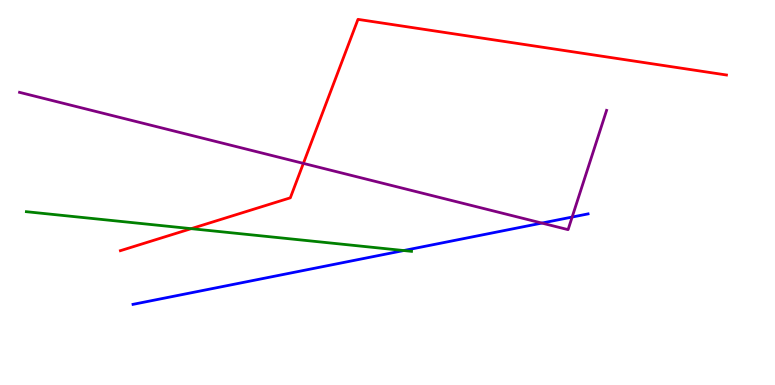[{'lines': ['blue', 'red'], 'intersections': []}, {'lines': ['green', 'red'], 'intersections': [{'x': 2.47, 'y': 4.06}]}, {'lines': ['purple', 'red'], 'intersections': [{'x': 3.91, 'y': 5.76}]}, {'lines': ['blue', 'green'], 'intersections': [{'x': 5.21, 'y': 3.49}]}, {'lines': ['blue', 'purple'], 'intersections': [{'x': 6.99, 'y': 4.21}, {'x': 7.38, 'y': 4.36}]}, {'lines': ['green', 'purple'], 'intersections': []}]